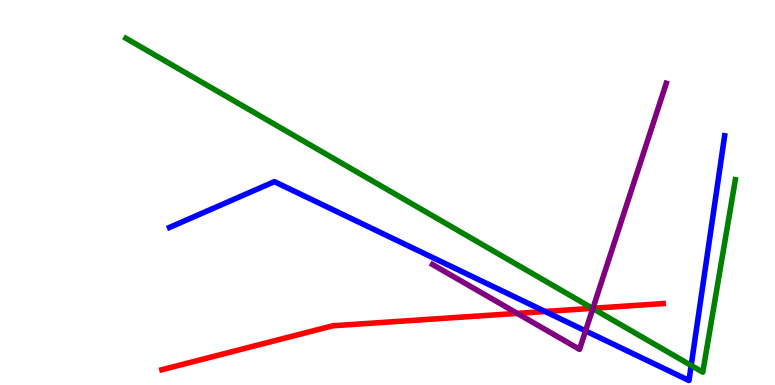[{'lines': ['blue', 'red'], 'intersections': [{'x': 7.03, 'y': 1.91}]}, {'lines': ['green', 'red'], 'intersections': [{'x': 7.64, 'y': 1.99}]}, {'lines': ['purple', 'red'], 'intersections': [{'x': 6.67, 'y': 1.86}, {'x': 7.65, 'y': 1.99}]}, {'lines': ['blue', 'green'], 'intersections': [{'x': 8.92, 'y': 0.508}]}, {'lines': ['blue', 'purple'], 'intersections': [{'x': 7.56, 'y': 1.41}]}, {'lines': ['green', 'purple'], 'intersections': [{'x': 7.65, 'y': 1.99}]}]